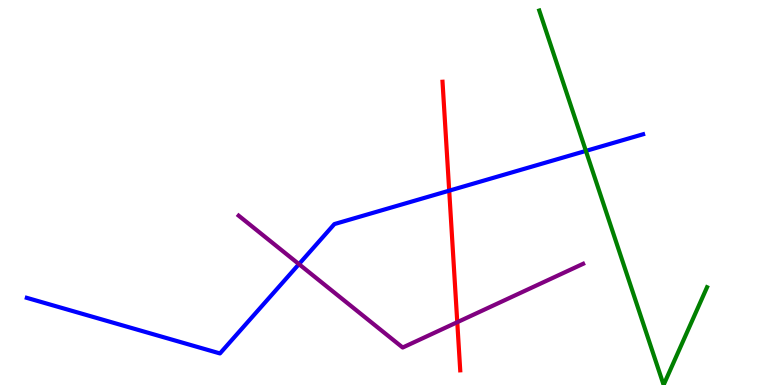[{'lines': ['blue', 'red'], 'intersections': [{'x': 5.8, 'y': 5.05}]}, {'lines': ['green', 'red'], 'intersections': []}, {'lines': ['purple', 'red'], 'intersections': [{'x': 5.9, 'y': 1.63}]}, {'lines': ['blue', 'green'], 'intersections': [{'x': 7.56, 'y': 6.08}]}, {'lines': ['blue', 'purple'], 'intersections': [{'x': 3.86, 'y': 3.14}]}, {'lines': ['green', 'purple'], 'intersections': []}]